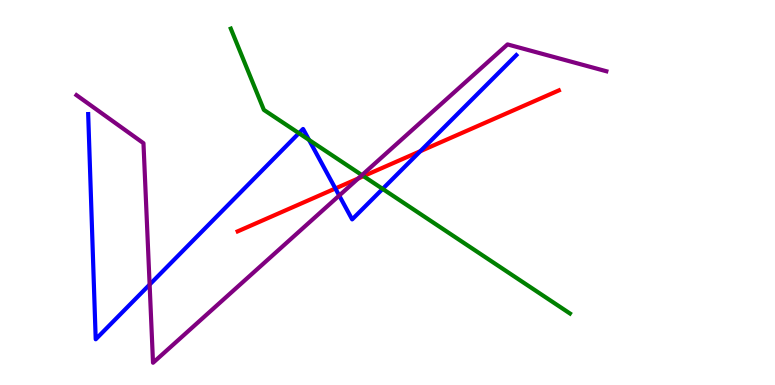[{'lines': ['blue', 'red'], 'intersections': [{'x': 4.33, 'y': 5.1}, {'x': 5.42, 'y': 6.07}]}, {'lines': ['green', 'red'], 'intersections': [{'x': 4.69, 'y': 5.42}]}, {'lines': ['purple', 'red'], 'intersections': [{'x': 4.62, 'y': 5.37}]}, {'lines': ['blue', 'green'], 'intersections': [{'x': 3.86, 'y': 6.54}, {'x': 3.99, 'y': 6.37}, {'x': 4.94, 'y': 5.09}]}, {'lines': ['blue', 'purple'], 'intersections': [{'x': 1.93, 'y': 2.61}, {'x': 4.38, 'y': 4.92}]}, {'lines': ['green', 'purple'], 'intersections': [{'x': 4.67, 'y': 5.45}]}]